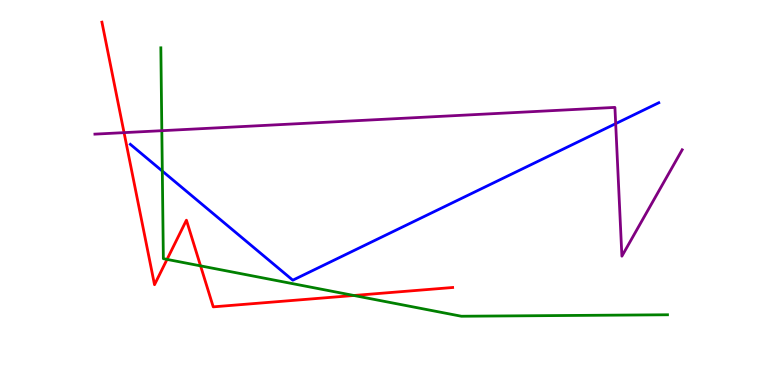[{'lines': ['blue', 'red'], 'intersections': []}, {'lines': ['green', 'red'], 'intersections': [{'x': 2.16, 'y': 3.26}, {'x': 2.59, 'y': 3.09}, {'x': 4.57, 'y': 2.33}]}, {'lines': ['purple', 'red'], 'intersections': [{'x': 1.6, 'y': 6.55}]}, {'lines': ['blue', 'green'], 'intersections': [{'x': 2.09, 'y': 5.56}]}, {'lines': ['blue', 'purple'], 'intersections': [{'x': 7.94, 'y': 6.79}]}, {'lines': ['green', 'purple'], 'intersections': [{'x': 2.09, 'y': 6.61}]}]